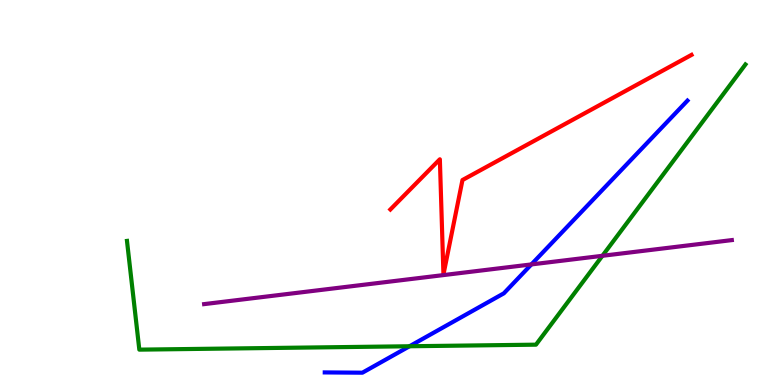[{'lines': ['blue', 'red'], 'intersections': []}, {'lines': ['green', 'red'], 'intersections': []}, {'lines': ['purple', 'red'], 'intersections': []}, {'lines': ['blue', 'green'], 'intersections': [{'x': 5.28, 'y': 1.01}]}, {'lines': ['blue', 'purple'], 'intersections': [{'x': 6.86, 'y': 3.13}]}, {'lines': ['green', 'purple'], 'intersections': [{'x': 7.77, 'y': 3.36}]}]